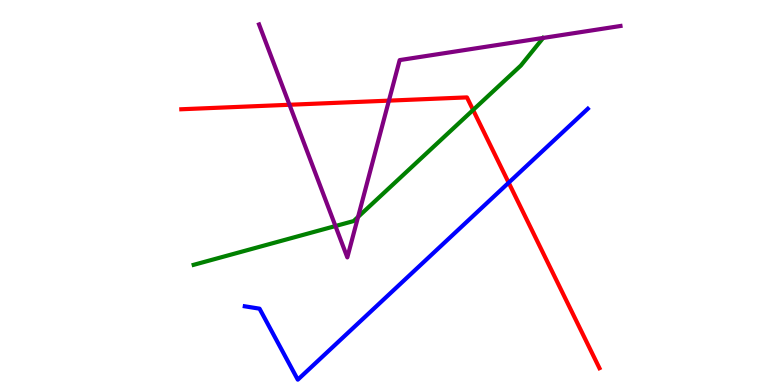[{'lines': ['blue', 'red'], 'intersections': [{'x': 6.56, 'y': 5.25}]}, {'lines': ['green', 'red'], 'intersections': [{'x': 6.1, 'y': 7.14}]}, {'lines': ['purple', 'red'], 'intersections': [{'x': 3.74, 'y': 7.28}, {'x': 5.02, 'y': 7.39}]}, {'lines': ['blue', 'green'], 'intersections': []}, {'lines': ['blue', 'purple'], 'intersections': []}, {'lines': ['green', 'purple'], 'intersections': [{'x': 4.33, 'y': 4.13}, {'x': 4.62, 'y': 4.36}]}]